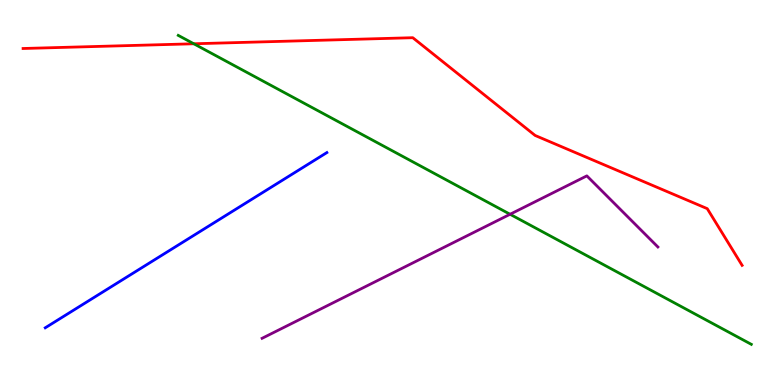[{'lines': ['blue', 'red'], 'intersections': []}, {'lines': ['green', 'red'], 'intersections': [{'x': 2.5, 'y': 8.86}]}, {'lines': ['purple', 'red'], 'intersections': []}, {'lines': ['blue', 'green'], 'intersections': []}, {'lines': ['blue', 'purple'], 'intersections': []}, {'lines': ['green', 'purple'], 'intersections': [{'x': 6.58, 'y': 4.43}]}]